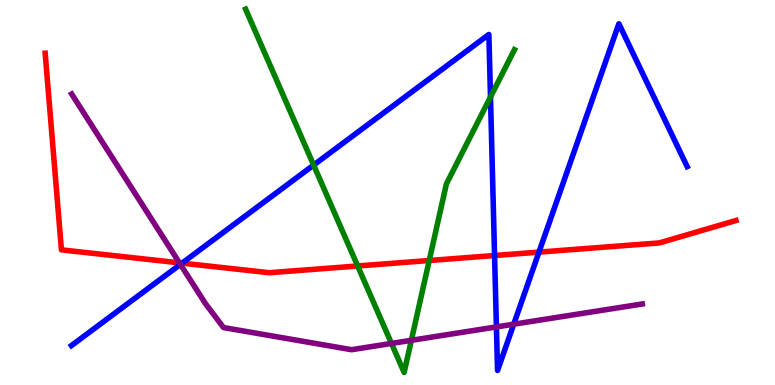[{'lines': ['blue', 'red'], 'intersections': [{'x': 2.35, 'y': 3.17}, {'x': 6.38, 'y': 3.36}, {'x': 6.95, 'y': 3.45}]}, {'lines': ['green', 'red'], 'intersections': [{'x': 4.62, 'y': 3.09}, {'x': 5.54, 'y': 3.23}]}, {'lines': ['purple', 'red'], 'intersections': [{'x': 2.32, 'y': 3.17}]}, {'lines': ['blue', 'green'], 'intersections': [{'x': 4.05, 'y': 5.71}, {'x': 6.33, 'y': 7.48}]}, {'lines': ['blue', 'purple'], 'intersections': [{'x': 2.33, 'y': 3.13}, {'x': 6.41, 'y': 1.51}, {'x': 6.63, 'y': 1.58}]}, {'lines': ['green', 'purple'], 'intersections': [{'x': 5.05, 'y': 1.08}, {'x': 5.31, 'y': 1.16}]}]